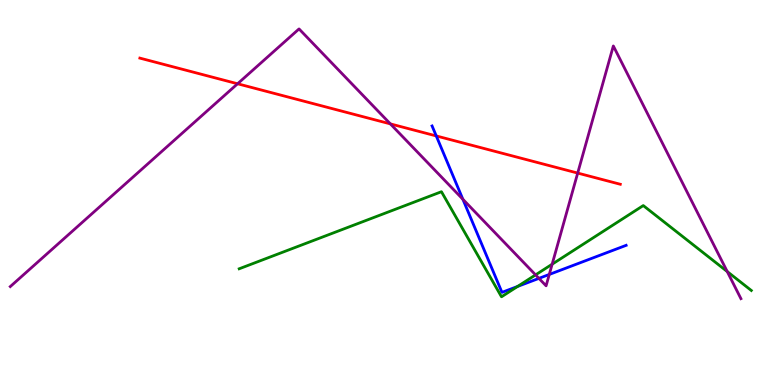[{'lines': ['blue', 'red'], 'intersections': [{'x': 5.63, 'y': 6.47}]}, {'lines': ['green', 'red'], 'intersections': []}, {'lines': ['purple', 'red'], 'intersections': [{'x': 3.07, 'y': 7.82}, {'x': 5.04, 'y': 6.78}, {'x': 7.45, 'y': 5.5}]}, {'lines': ['blue', 'green'], 'intersections': [{'x': 6.68, 'y': 2.56}]}, {'lines': ['blue', 'purple'], 'intersections': [{'x': 5.97, 'y': 4.82}, {'x': 6.95, 'y': 2.77}, {'x': 7.09, 'y': 2.87}]}, {'lines': ['green', 'purple'], 'intersections': [{'x': 6.91, 'y': 2.86}, {'x': 7.12, 'y': 3.14}, {'x': 9.38, 'y': 2.95}]}]